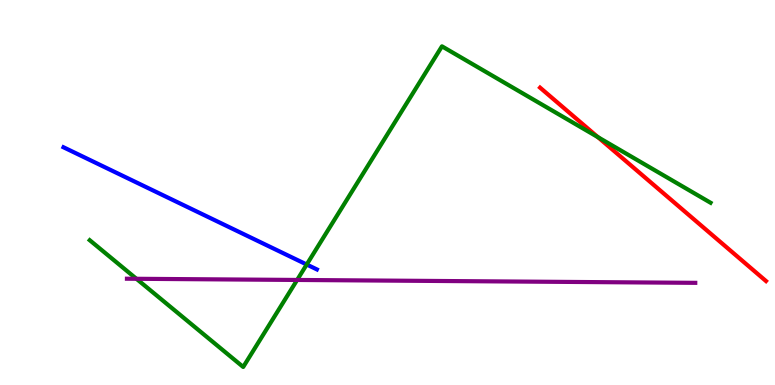[{'lines': ['blue', 'red'], 'intersections': []}, {'lines': ['green', 'red'], 'intersections': [{'x': 7.71, 'y': 6.44}]}, {'lines': ['purple', 'red'], 'intersections': []}, {'lines': ['blue', 'green'], 'intersections': [{'x': 3.96, 'y': 3.13}]}, {'lines': ['blue', 'purple'], 'intersections': []}, {'lines': ['green', 'purple'], 'intersections': [{'x': 1.76, 'y': 2.76}, {'x': 3.83, 'y': 2.73}]}]